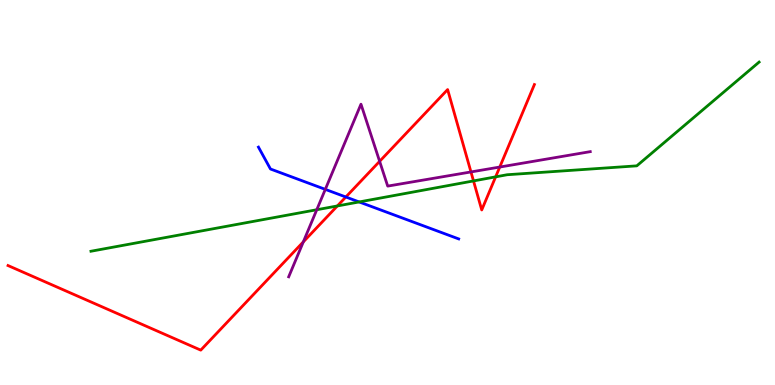[{'lines': ['blue', 'red'], 'intersections': [{'x': 4.46, 'y': 4.88}]}, {'lines': ['green', 'red'], 'intersections': [{'x': 4.35, 'y': 4.65}, {'x': 6.11, 'y': 5.3}, {'x': 6.4, 'y': 5.41}]}, {'lines': ['purple', 'red'], 'intersections': [{'x': 3.91, 'y': 3.72}, {'x': 4.9, 'y': 5.81}, {'x': 6.08, 'y': 5.53}, {'x': 6.45, 'y': 5.66}]}, {'lines': ['blue', 'green'], 'intersections': [{'x': 4.63, 'y': 4.75}]}, {'lines': ['blue', 'purple'], 'intersections': [{'x': 4.2, 'y': 5.08}]}, {'lines': ['green', 'purple'], 'intersections': [{'x': 4.09, 'y': 4.55}]}]